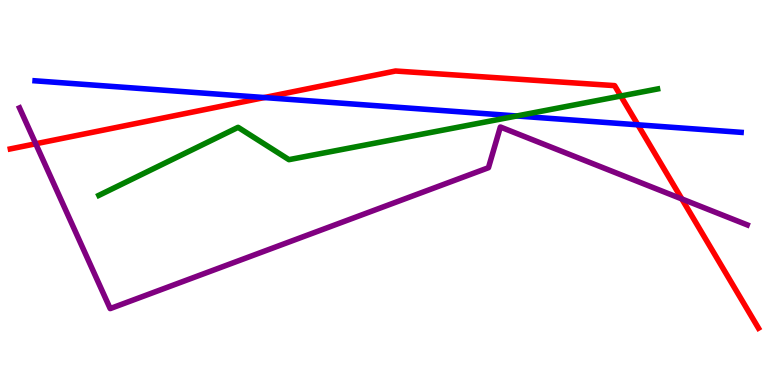[{'lines': ['blue', 'red'], 'intersections': [{'x': 3.41, 'y': 7.47}, {'x': 8.23, 'y': 6.76}]}, {'lines': ['green', 'red'], 'intersections': [{'x': 8.01, 'y': 7.51}]}, {'lines': ['purple', 'red'], 'intersections': [{'x': 0.461, 'y': 6.27}, {'x': 8.8, 'y': 4.83}]}, {'lines': ['blue', 'green'], 'intersections': [{'x': 6.67, 'y': 6.99}]}, {'lines': ['blue', 'purple'], 'intersections': []}, {'lines': ['green', 'purple'], 'intersections': []}]